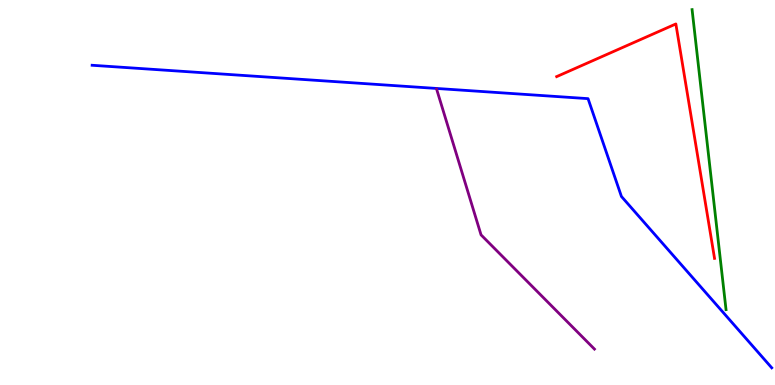[{'lines': ['blue', 'red'], 'intersections': []}, {'lines': ['green', 'red'], 'intersections': []}, {'lines': ['purple', 'red'], 'intersections': []}, {'lines': ['blue', 'green'], 'intersections': []}, {'lines': ['blue', 'purple'], 'intersections': []}, {'lines': ['green', 'purple'], 'intersections': []}]